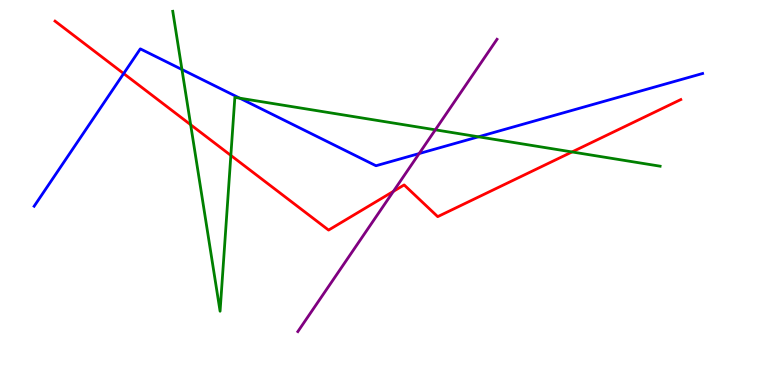[{'lines': ['blue', 'red'], 'intersections': [{'x': 1.6, 'y': 8.09}]}, {'lines': ['green', 'red'], 'intersections': [{'x': 2.46, 'y': 6.76}, {'x': 2.98, 'y': 5.96}, {'x': 7.38, 'y': 6.05}]}, {'lines': ['purple', 'red'], 'intersections': [{'x': 5.08, 'y': 5.03}]}, {'lines': ['blue', 'green'], 'intersections': [{'x': 2.35, 'y': 8.19}, {'x': 3.09, 'y': 7.45}, {'x': 6.17, 'y': 6.45}]}, {'lines': ['blue', 'purple'], 'intersections': [{'x': 5.41, 'y': 6.01}]}, {'lines': ['green', 'purple'], 'intersections': [{'x': 5.62, 'y': 6.63}]}]